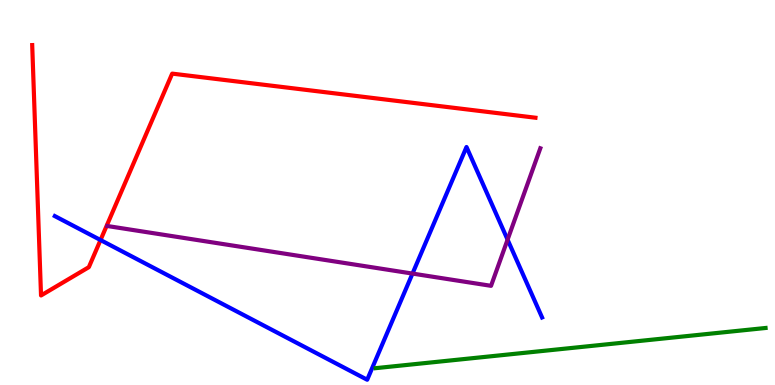[{'lines': ['blue', 'red'], 'intersections': [{'x': 1.3, 'y': 3.77}]}, {'lines': ['green', 'red'], 'intersections': []}, {'lines': ['purple', 'red'], 'intersections': []}, {'lines': ['blue', 'green'], 'intersections': []}, {'lines': ['blue', 'purple'], 'intersections': [{'x': 5.32, 'y': 2.89}, {'x': 6.55, 'y': 3.78}]}, {'lines': ['green', 'purple'], 'intersections': []}]